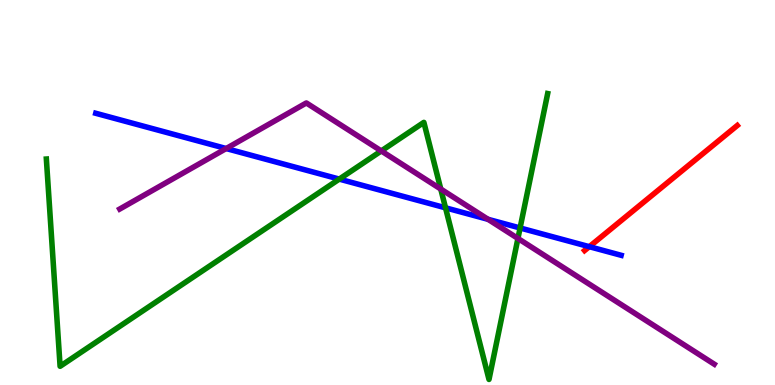[{'lines': ['blue', 'red'], 'intersections': [{'x': 7.6, 'y': 3.59}]}, {'lines': ['green', 'red'], 'intersections': []}, {'lines': ['purple', 'red'], 'intersections': []}, {'lines': ['blue', 'green'], 'intersections': [{'x': 4.38, 'y': 5.35}, {'x': 5.75, 'y': 4.6}, {'x': 6.71, 'y': 4.08}]}, {'lines': ['blue', 'purple'], 'intersections': [{'x': 2.92, 'y': 6.14}, {'x': 6.3, 'y': 4.3}]}, {'lines': ['green', 'purple'], 'intersections': [{'x': 4.92, 'y': 6.08}, {'x': 5.69, 'y': 5.09}, {'x': 6.68, 'y': 3.81}]}]